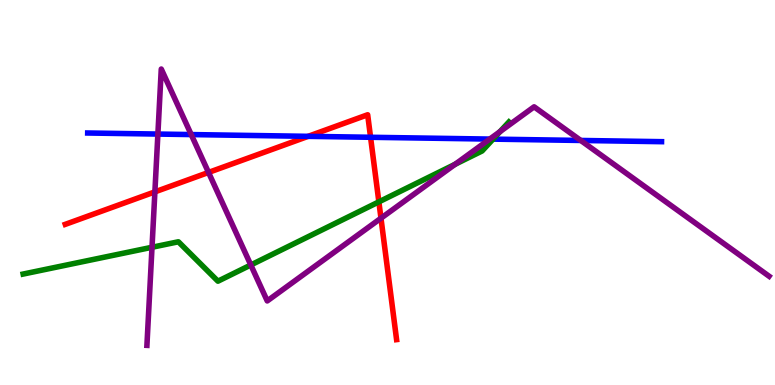[{'lines': ['blue', 'red'], 'intersections': [{'x': 3.98, 'y': 6.46}, {'x': 4.78, 'y': 6.43}]}, {'lines': ['green', 'red'], 'intersections': [{'x': 4.89, 'y': 4.76}]}, {'lines': ['purple', 'red'], 'intersections': [{'x': 2.0, 'y': 5.02}, {'x': 2.69, 'y': 5.52}, {'x': 4.92, 'y': 4.33}]}, {'lines': ['blue', 'green'], 'intersections': [{'x': 6.36, 'y': 6.39}]}, {'lines': ['blue', 'purple'], 'intersections': [{'x': 2.04, 'y': 6.52}, {'x': 2.47, 'y': 6.5}, {'x': 6.32, 'y': 6.39}, {'x': 7.49, 'y': 6.35}]}, {'lines': ['green', 'purple'], 'intersections': [{'x': 1.96, 'y': 3.58}, {'x': 3.24, 'y': 3.12}, {'x': 5.87, 'y': 5.73}, {'x': 6.45, 'y': 6.58}]}]